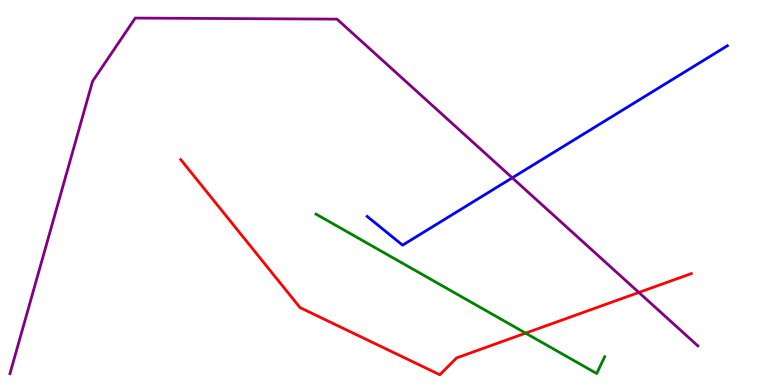[{'lines': ['blue', 'red'], 'intersections': []}, {'lines': ['green', 'red'], 'intersections': [{'x': 6.78, 'y': 1.35}]}, {'lines': ['purple', 'red'], 'intersections': [{'x': 8.24, 'y': 2.4}]}, {'lines': ['blue', 'green'], 'intersections': []}, {'lines': ['blue', 'purple'], 'intersections': [{'x': 6.61, 'y': 5.38}]}, {'lines': ['green', 'purple'], 'intersections': []}]